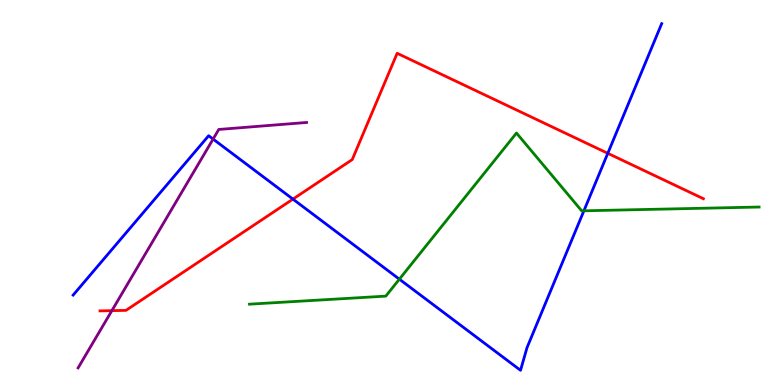[{'lines': ['blue', 'red'], 'intersections': [{'x': 3.78, 'y': 4.83}, {'x': 7.84, 'y': 6.02}]}, {'lines': ['green', 'red'], 'intersections': []}, {'lines': ['purple', 'red'], 'intersections': [{'x': 1.44, 'y': 1.93}]}, {'lines': ['blue', 'green'], 'intersections': [{'x': 5.15, 'y': 2.75}, {'x': 7.53, 'y': 4.52}]}, {'lines': ['blue', 'purple'], 'intersections': [{'x': 2.75, 'y': 6.39}]}, {'lines': ['green', 'purple'], 'intersections': []}]